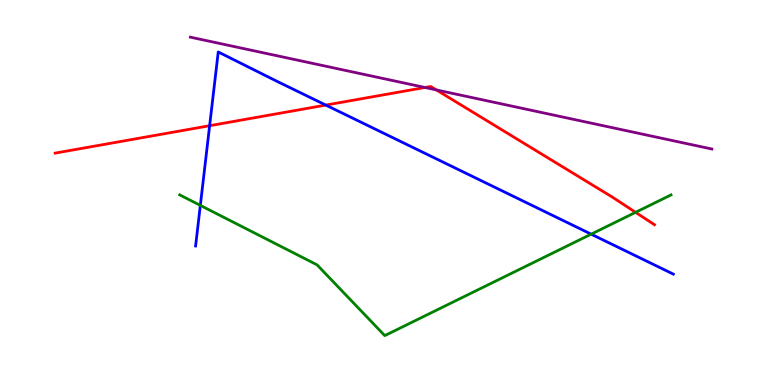[{'lines': ['blue', 'red'], 'intersections': [{'x': 2.7, 'y': 6.74}, {'x': 4.2, 'y': 7.27}]}, {'lines': ['green', 'red'], 'intersections': [{'x': 8.2, 'y': 4.48}]}, {'lines': ['purple', 'red'], 'intersections': [{'x': 5.48, 'y': 7.73}, {'x': 5.63, 'y': 7.66}]}, {'lines': ['blue', 'green'], 'intersections': [{'x': 2.58, 'y': 4.67}, {'x': 7.63, 'y': 3.92}]}, {'lines': ['blue', 'purple'], 'intersections': []}, {'lines': ['green', 'purple'], 'intersections': []}]